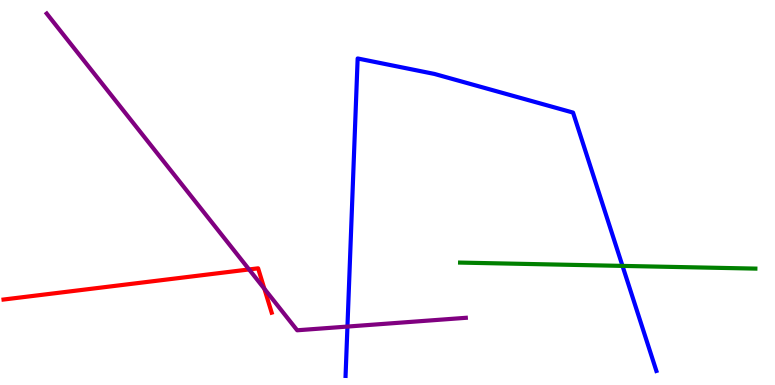[{'lines': ['blue', 'red'], 'intersections': []}, {'lines': ['green', 'red'], 'intersections': []}, {'lines': ['purple', 'red'], 'intersections': [{'x': 3.21, 'y': 3.0}, {'x': 3.41, 'y': 2.5}]}, {'lines': ['blue', 'green'], 'intersections': [{'x': 8.03, 'y': 3.09}]}, {'lines': ['blue', 'purple'], 'intersections': [{'x': 4.48, 'y': 1.52}]}, {'lines': ['green', 'purple'], 'intersections': []}]